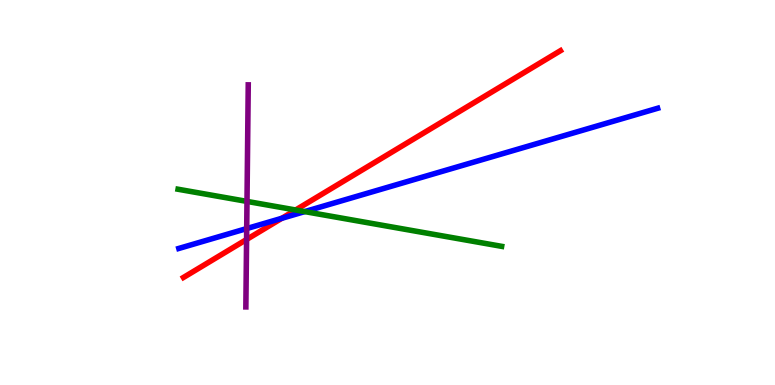[{'lines': ['blue', 'red'], 'intersections': [{'x': 3.64, 'y': 4.33}]}, {'lines': ['green', 'red'], 'intersections': [{'x': 3.81, 'y': 4.55}]}, {'lines': ['purple', 'red'], 'intersections': [{'x': 3.18, 'y': 3.78}]}, {'lines': ['blue', 'green'], 'intersections': [{'x': 3.93, 'y': 4.5}]}, {'lines': ['blue', 'purple'], 'intersections': [{'x': 3.18, 'y': 4.06}]}, {'lines': ['green', 'purple'], 'intersections': [{'x': 3.19, 'y': 4.77}]}]